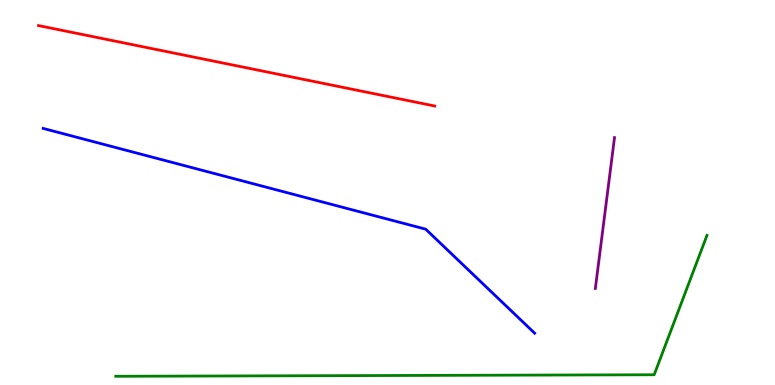[{'lines': ['blue', 'red'], 'intersections': []}, {'lines': ['green', 'red'], 'intersections': []}, {'lines': ['purple', 'red'], 'intersections': []}, {'lines': ['blue', 'green'], 'intersections': []}, {'lines': ['blue', 'purple'], 'intersections': []}, {'lines': ['green', 'purple'], 'intersections': []}]